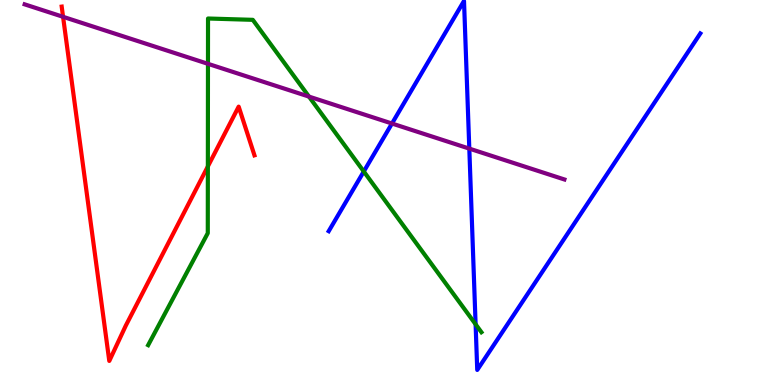[{'lines': ['blue', 'red'], 'intersections': []}, {'lines': ['green', 'red'], 'intersections': [{'x': 2.68, 'y': 5.68}]}, {'lines': ['purple', 'red'], 'intersections': [{'x': 0.814, 'y': 9.56}]}, {'lines': ['blue', 'green'], 'intersections': [{'x': 4.69, 'y': 5.55}, {'x': 6.14, 'y': 1.58}]}, {'lines': ['blue', 'purple'], 'intersections': [{'x': 5.06, 'y': 6.79}, {'x': 6.06, 'y': 6.14}]}, {'lines': ['green', 'purple'], 'intersections': [{'x': 2.68, 'y': 8.34}, {'x': 3.99, 'y': 7.49}]}]